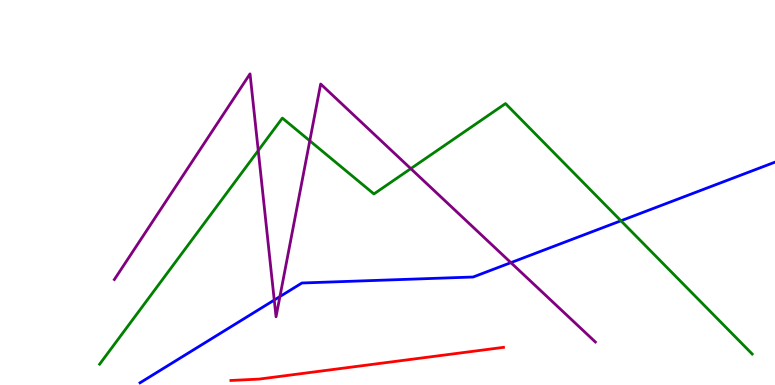[{'lines': ['blue', 'red'], 'intersections': []}, {'lines': ['green', 'red'], 'intersections': []}, {'lines': ['purple', 'red'], 'intersections': []}, {'lines': ['blue', 'green'], 'intersections': [{'x': 8.01, 'y': 4.27}]}, {'lines': ['blue', 'purple'], 'intersections': [{'x': 3.54, 'y': 2.21}, {'x': 3.61, 'y': 2.3}, {'x': 6.59, 'y': 3.18}]}, {'lines': ['green', 'purple'], 'intersections': [{'x': 3.33, 'y': 6.09}, {'x': 4.0, 'y': 6.34}, {'x': 5.3, 'y': 5.62}]}]